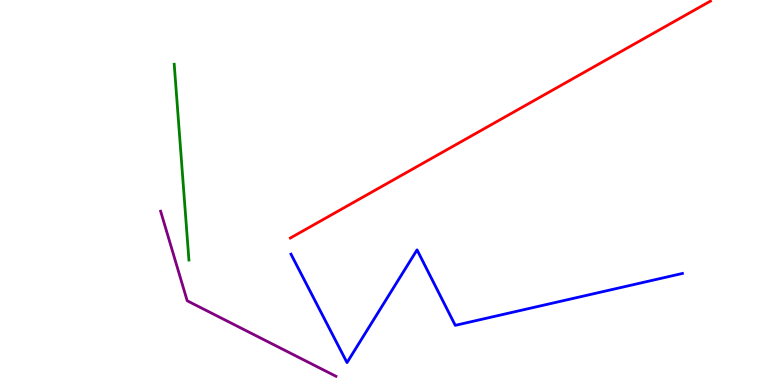[{'lines': ['blue', 'red'], 'intersections': []}, {'lines': ['green', 'red'], 'intersections': []}, {'lines': ['purple', 'red'], 'intersections': []}, {'lines': ['blue', 'green'], 'intersections': []}, {'lines': ['blue', 'purple'], 'intersections': []}, {'lines': ['green', 'purple'], 'intersections': []}]